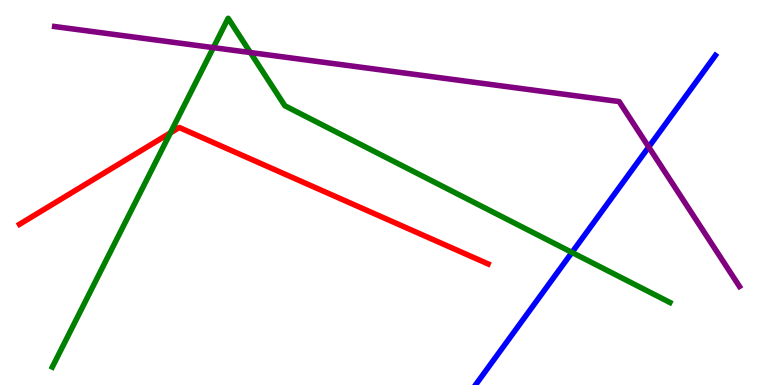[{'lines': ['blue', 'red'], 'intersections': []}, {'lines': ['green', 'red'], 'intersections': [{'x': 2.2, 'y': 6.55}]}, {'lines': ['purple', 'red'], 'intersections': []}, {'lines': ['blue', 'green'], 'intersections': [{'x': 7.38, 'y': 3.44}]}, {'lines': ['blue', 'purple'], 'intersections': [{'x': 8.37, 'y': 6.18}]}, {'lines': ['green', 'purple'], 'intersections': [{'x': 2.75, 'y': 8.76}, {'x': 3.23, 'y': 8.64}]}]